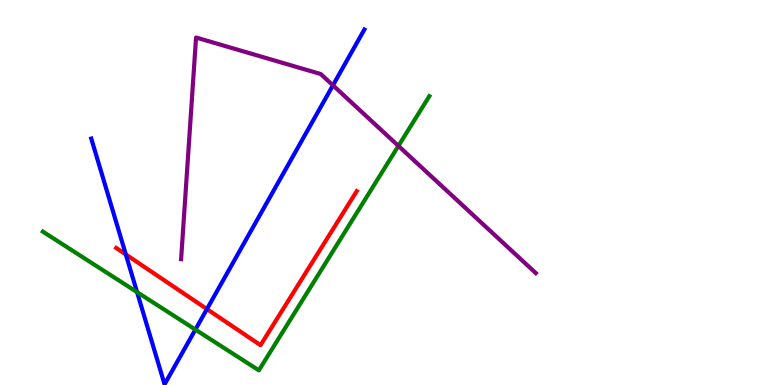[{'lines': ['blue', 'red'], 'intersections': [{'x': 1.62, 'y': 3.39}, {'x': 2.67, 'y': 1.97}]}, {'lines': ['green', 'red'], 'intersections': []}, {'lines': ['purple', 'red'], 'intersections': []}, {'lines': ['blue', 'green'], 'intersections': [{'x': 1.77, 'y': 2.41}, {'x': 2.52, 'y': 1.44}]}, {'lines': ['blue', 'purple'], 'intersections': [{'x': 4.3, 'y': 7.78}]}, {'lines': ['green', 'purple'], 'intersections': [{'x': 5.14, 'y': 6.21}]}]